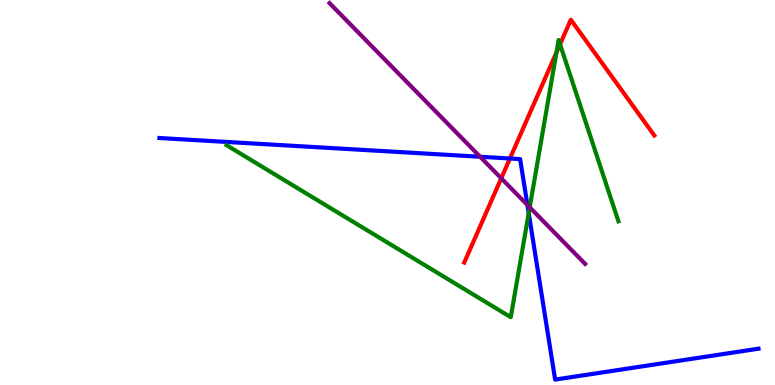[{'lines': ['blue', 'red'], 'intersections': [{'x': 6.58, 'y': 5.88}]}, {'lines': ['green', 'red'], 'intersections': [{'x': 7.18, 'y': 8.64}, {'x': 7.23, 'y': 8.85}]}, {'lines': ['purple', 'red'], 'intersections': [{'x': 6.47, 'y': 5.37}]}, {'lines': ['blue', 'green'], 'intersections': [{'x': 6.82, 'y': 4.46}]}, {'lines': ['blue', 'purple'], 'intersections': [{'x': 6.2, 'y': 5.93}, {'x': 6.81, 'y': 4.68}]}, {'lines': ['green', 'purple'], 'intersections': [{'x': 6.84, 'y': 4.61}]}]